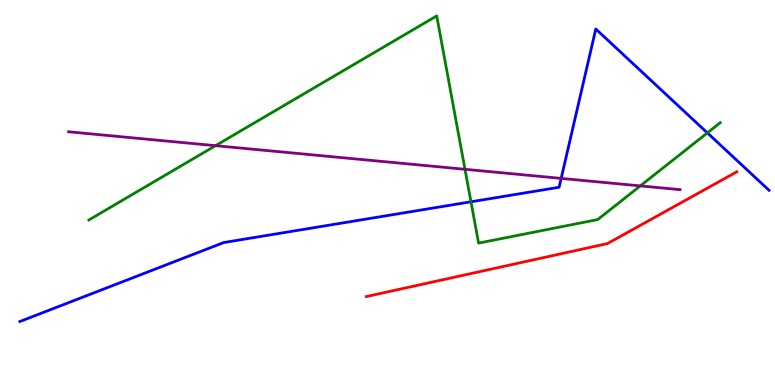[{'lines': ['blue', 'red'], 'intersections': []}, {'lines': ['green', 'red'], 'intersections': []}, {'lines': ['purple', 'red'], 'intersections': []}, {'lines': ['blue', 'green'], 'intersections': [{'x': 6.08, 'y': 4.76}, {'x': 9.13, 'y': 6.55}]}, {'lines': ['blue', 'purple'], 'intersections': [{'x': 7.24, 'y': 5.37}]}, {'lines': ['green', 'purple'], 'intersections': [{'x': 2.78, 'y': 6.22}, {'x': 6.0, 'y': 5.6}, {'x': 8.26, 'y': 5.17}]}]